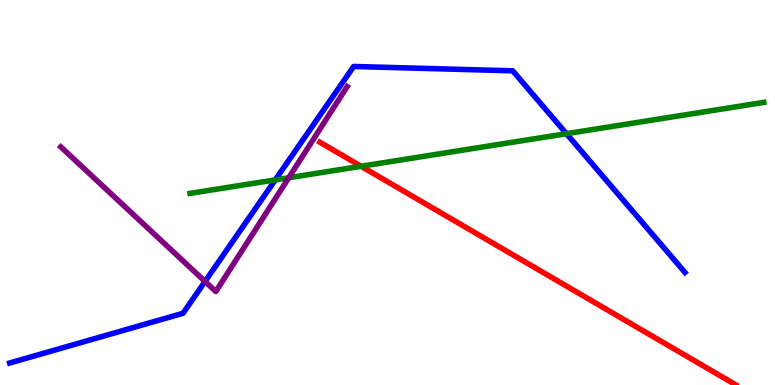[{'lines': ['blue', 'red'], 'intersections': []}, {'lines': ['green', 'red'], 'intersections': [{'x': 4.66, 'y': 5.68}]}, {'lines': ['purple', 'red'], 'intersections': []}, {'lines': ['blue', 'green'], 'intersections': [{'x': 3.55, 'y': 5.33}, {'x': 7.31, 'y': 6.53}]}, {'lines': ['blue', 'purple'], 'intersections': [{'x': 2.65, 'y': 2.69}]}, {'lines': ['green', 'purple'], 'intersections': [{'x': 3.73, 'y': 5.38}]}]